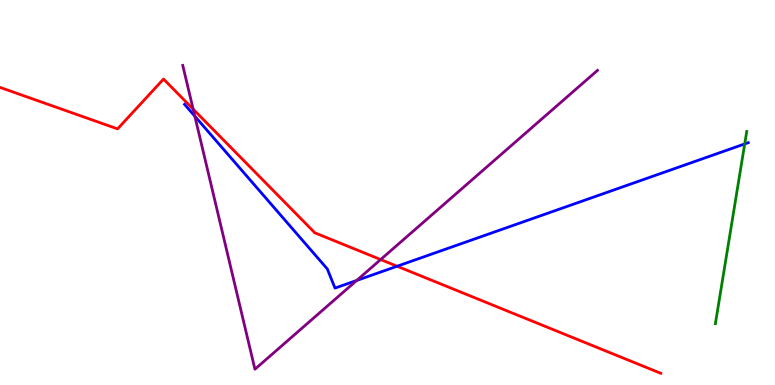[{'lines': ['blue', 'red'], 'intersections': [{'x': 5.12, 'y': 3.08}]}, {'lines': ['green', 'red'], 'intersections': []}, {'lines': ['purple', 'red'], 'intersections': [{'x': 2.49, 'y': 7.17}, {'x': 4.91, 'y': 3.26}]}, {'lines': ['blue', 'green'], 'intersections': [{'x': 9.61, 'y': 6.26}]}, {'lines': ['blue', 'purple'], 'intersections': [{'x': 2.51, 'y': 6.98}, {'x': 4.6, 'y': 2.72}]}, {'lines': ['green', 'purple'], 'intersections': []}]